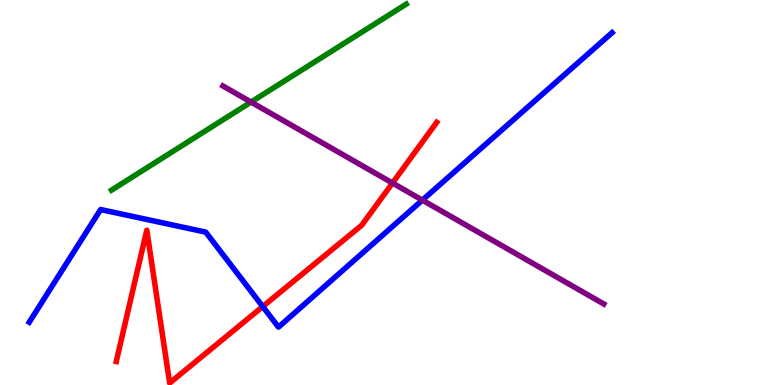[{'lines': ['blue', 'red'], 'intersections': [{'x': 3.39, 'y': 2.04}]}, {'lines': ['green', 'red'], 'intersections': []}, {'lines': ['purple', 'red'], 'intersections': [{'x': 5.06, 'y': 5.25}]}, {'lines': ['blue', 'green'], 'intersections': []}, {'lines': ['blue', 'purple'], 'intersections': [{'x': 5.45, 'y': 4.8}]}, {'lines': ['green', 'purple'], 'intersections': [{'x': 3.24, 'y': 7.35}]}]